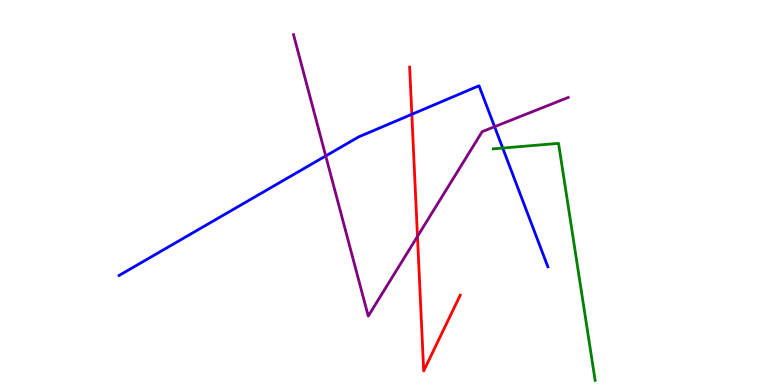[{'lines': ['blue', 'red'], 'intersections': [{'x': 5.31, 'y': 7.03}]}, {'lines': ['green', 'red'], 'intersections': []}, {'lines': ['purple', 'red'], 'intersections': [{'x': 5.39, 'y': 3.86}]}, {'lines': ['blue', 'green'], 'intersections': [{'x': 6.49, 'y': 6.15}]}, {'lines': ['blue', 'purple'], 'intersections': [{'x': 4.2, 'y': 5.95}, {'x': 6.38, 'y': 6.71}]}, {'lines': ['green', 'purple'], 'intersections': []}]